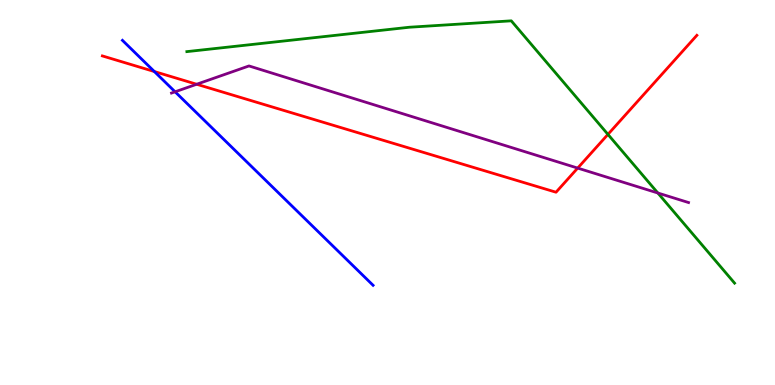[{'lines': ['blue', 'red'], 'intersections': [{'x': 1.99, 'y': 8.14}]}, {'lines': ['green', 'red'], 'intersections': [{'x': 7.84, 'y': 6.51}]}, {'lines': ['purple', 'red'], 'intersections': [{'x': 2.54, 'y': 7.81}, {'x': 7.45, 'y': 5.63}]}, {'lines': ['blue', 'green'], 'intersections': []}, {'lines': ['blue', 'purple'], 'intersections': [{'x': 2.26, 'y': 7.62}]}, {'lines': ['green', 'purple'], 'intersections': [{'x': 8.49, 'y': 4.99}]}]